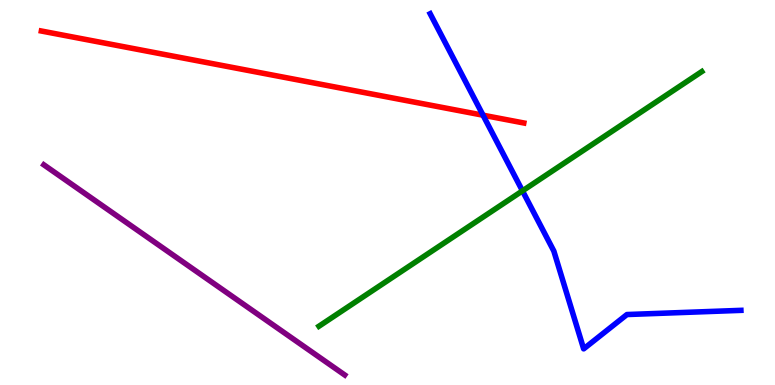[{'lines': ['blue', 'red'], 'intersections': [{'x': 6.23, 'y': 7.01}]}, {'lines': ['green', 'red'], 'intersections': []}, {'lines': ['purple', 'red'], 'intersections': []}, {'lines': ['blue', 'green'], 'intersections': [{'x': 6.74, 'y': 5.04}]}, {'lines': ['blue', 'purple'], 'intersections': []}, {'lines': ['green', 'purple'], 'intersections': []}]